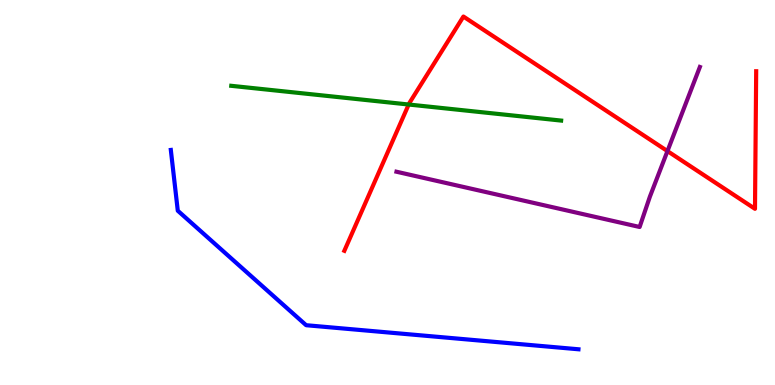[{'lines': ['blue', 'red'], 'intersections': []}, {'lines': ['green', 'red'], 'intersections': [{'x': 5.27, 'y': 7.29}]}, {'lines': ['purple', 'red'], 'intersections': [{'x': 8.61, 'y': 6.08}]}, {'lines': ['blue', 'green'], 'intersections': []}, {'lines': ['blue', 'purple'], 'intersections': []}, {'lines': ['green', 'purple'], 'intersections': []}]